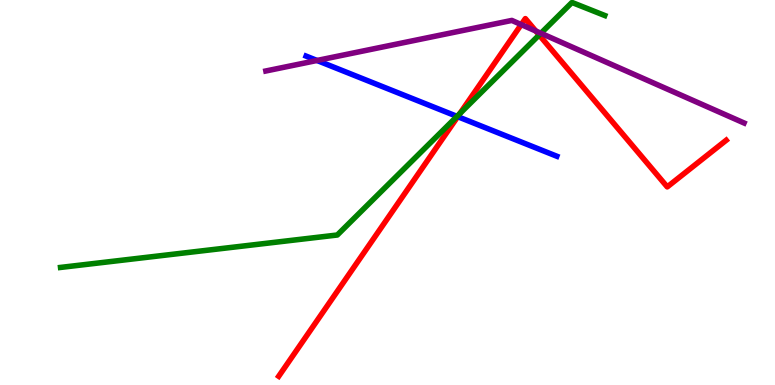[{'lines': ['blue', 'red'], 'intersections': [{'x': 5.91, 'y': 6.97}]}, {'lines': ['green', 'red'], 'intersections': [{'x': 5.93, 'y': 7.05}, {'x': 6.96, 'y': 9.09}]}, {'lines': ['purple', 'red'], 'intersections': [{'x': 6.73, 'y': 9.36}, {'x': 6.91, 'y': 9.19}]}, {'lines': ['blue', 'green'], 'intersections': [{'x': 5.9, 'y': 6.98}]}, {'lines': ['blue', 'purple'], 'intersections': [{'x': 4.09, 'y': 8.43}]}, {'lines': ['green', 'purple'], 'intersections': [{'x': 6.98, 'y': 9.14}]}]